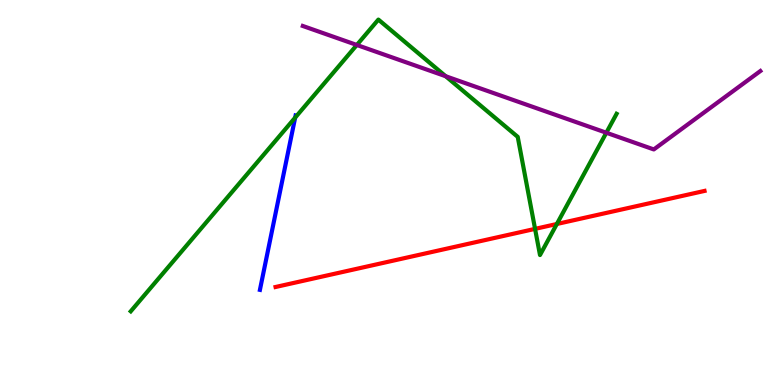[{'lines': ['blue', 'red'], 'intersections': []}, {'lines': ['green', 'red'], 'intersections': [{'x': 6.9, 'y': 4.06}, {'x': 7.19, 'y': 4.18}]}, {'lines': ['purple', 'red'], 'intersections': []}, {'lines': ['blue', 'green'], 'intersections': [{'x': 3.81, 'y': 6.94}]}, {'lines': ['blue', 'purple'], 'intersections': []}, {'lines': ['green', 'purple'], 'intersections': [{'x': 4.6, 'y': 8.83}, {'x': 5.75, 'y': 8.02}, {'x': 7.82, 'y': 6.55}]}]